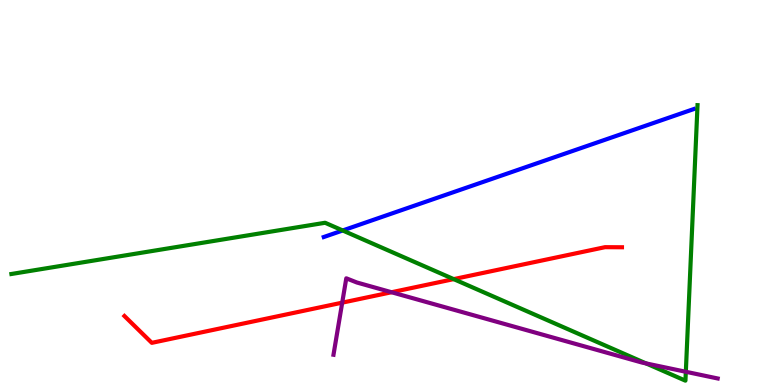[{'lines': ['blue', 'red'], 'intersections': []}, {'lines': ['green', 'red'], 'intersections': [{'x': 5.85, 'y': 2.75}]}, {'lines': ['purple', 'red'], 'intersections': [{'x': 4.42, 'y': 2.14}, {'x': 5.05, 'y': 2.41}]}, {'lines': ['blue', 'green'], 'intersections': [{'x': 4.42, 'y': 4.01}]}, {'lines': ['blue', 'purple'], 'intersections': []}, {'lines': ['green', 'purple'], 'intersections': [{'x': 8.34, 'y': 0.561}, {'x': 8.85, 'y': 0.344}]}]